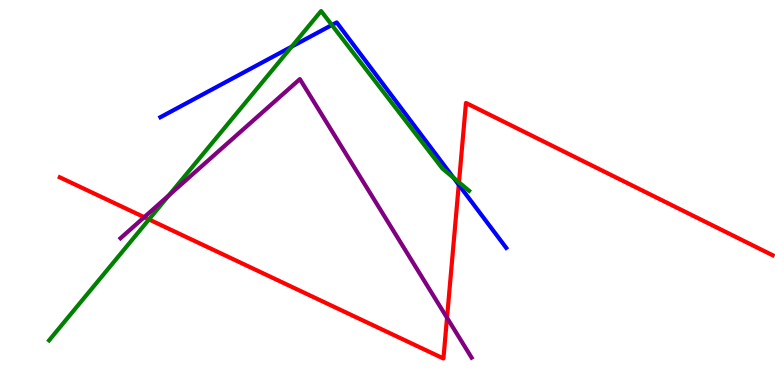[{'lines': ['blue', 'red'], 'intersections': [{'x': 5.92, 'y': 5.2}]}, {'lines': ['green', 'red'], 'intersections': [{'x': 1.92, 'y': 4.3}, {'x': 5.92, 'y': 5.26}]}, {'lines': ['purple', 'red'], 'intersections': [{'x': 1.86, 'y': 4.36}, {'x': 5.77, 'y': 1.75}]}, {'lines': ['blue', 'green'], 'intersections': [{'x': 3.76, 'y': 8.79}, {'x': 4.28, 'y': 9.35}, {'x': 5.85, 'y': 5.38}]}, {'lines': ['blue', 'purple'], 'intersections': []}, {'lines': ['green', 'purple'], 'intersections': [{'x': 2.18, 'y': 4.93}]}]